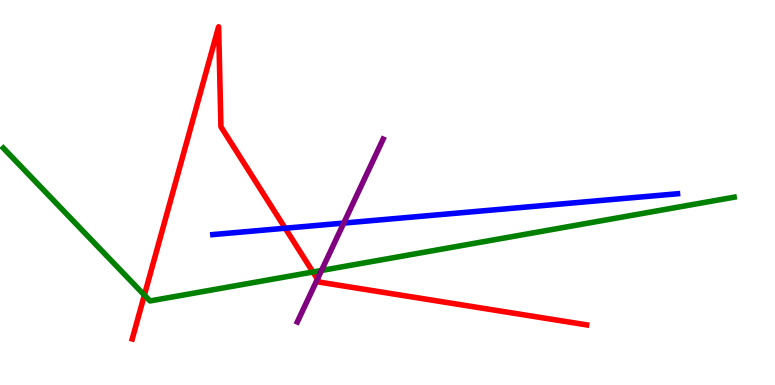[{'lines': ['blue', 'red'], 'intersections': [{'x': 3.68, 'y': 4.07}]}, {'lines': ['green', 'red'], 'intersections': [{'x': 1.86, 'y': 2.34}, {'x': 4.04, 'y': 2.94}]}, {'lines': ['purple', 'red'], 'intersections': [{'x': 4.1, 'y': 2.75}]}, {'lines': ['blue', 'green'], 'intersections': []}, {'lines': ['blue', 'purple'], 'intersections': [{'x': 4.44, 'y': 4.21}]}, {'lines': ['green', 'purple'], 'intersections': [{'x': 4.15, 'y': 2.97}]}]